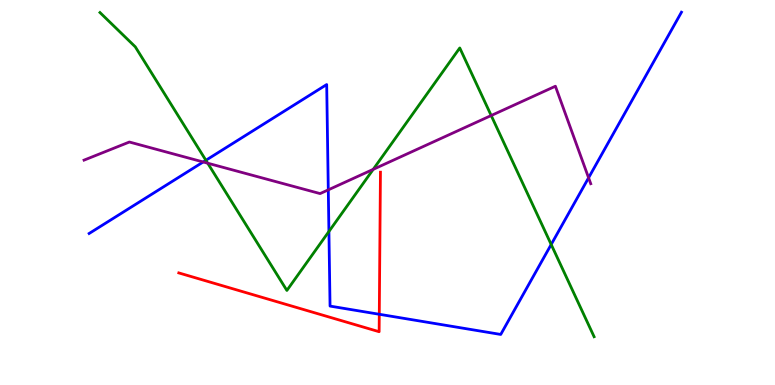[{'lines': ['blue', 'red'], 'intersections': [{'x': 4.89, 'y': 1.84}]}, {'lines': ['green', 'red'], 'intersections': []}, {'lines': ['purple', 'red'], 'intersections': []}, {'lines': ['blue', 'green'], 'intersections': [{'x': 2.66, 'y': 5.84}, {'x': 4.24, 'y': 3.99}, {'x': 7.11, 'y': 3.65}]}, {'lines': ['blue', 'purple'], 'intersections': [{'x': 2.62, 'y': 5.79}, {'x': 4.24, 'y': 5.07}, {'x': 7.59, 'y': 5.38}]}, {'lines': ['green', 'purple'], 'intersections': [{'x': 2.68, 'y': 5.76}, {'x': 4.82, 'y': 5.6}, {'x': 6.34, 'y': 7.0}]}]